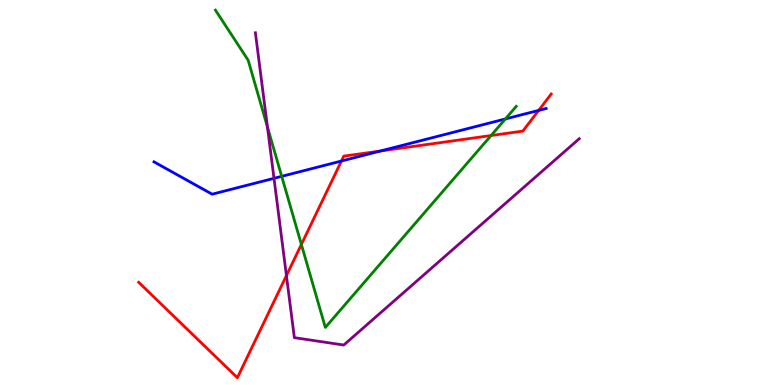[{'lines': ['blue', 'red'], 'intersections': [{'x': 4.41, 'y': 5.82}, {'x': 4.91, 'y': 6.08}, {'x': 6.95, 'y': 7.13}]}, {'lines': ['green', 'red'], 'intersections': [{'x': 3.89, 'y': 3.65}, {'x': 6.34, 'y': 6.48}]}, {'lines': ['purple', 'red'], 'intersections': [{'x': 3.7, 'y': 2.84}]}, {'lines': ['blue', 'green'], 'intersections': [{'x': 3.63, 'y': 5.42}, {'x': 6.52, 'y': 6.91}]}, {'lines': ['blue', 'purple'], 'intersections': [{'x': 3.54, 'y': 5.37}]}, {'lines': ['green', 'purple'], 'intersections': [{'x': 3.45, 'y': 6.7}]}]